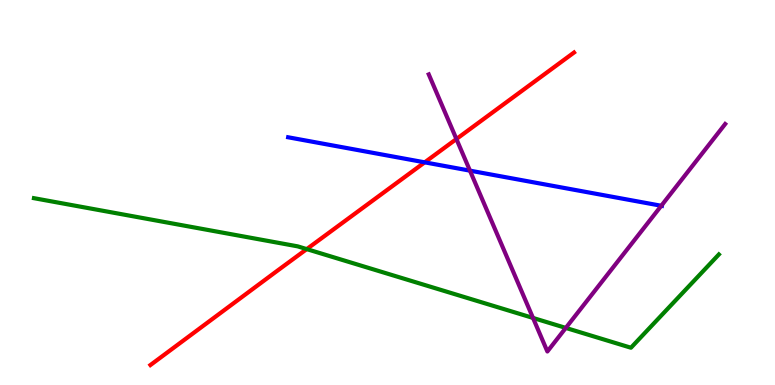[{'lines': ['blue', 'red'], 'intersections': [{'x': 5.48, 'y': 5.78}]}, {'lines': ['green', 'red'], 'intersections': [{'x': 3.96, 'y': 3.53}]}, {'lines': ['purple', 'red'], 'intersections': [{'x': 5.89, 'y': 6.39}]}, {'lines': ['blue', 'green'], 'intersections': []}, {'lines': ['blue', 'purple'], 'intersections': [{'x': 6.06, 'y': 5.57}, {'x': 8.53, 'y': 4.66}]}, {'lines': ['green', 'purple'], 'intersections': [{'x': 6.88, 'y': 1.74}, {'x': 7.3, 'y': 1.48}]}]